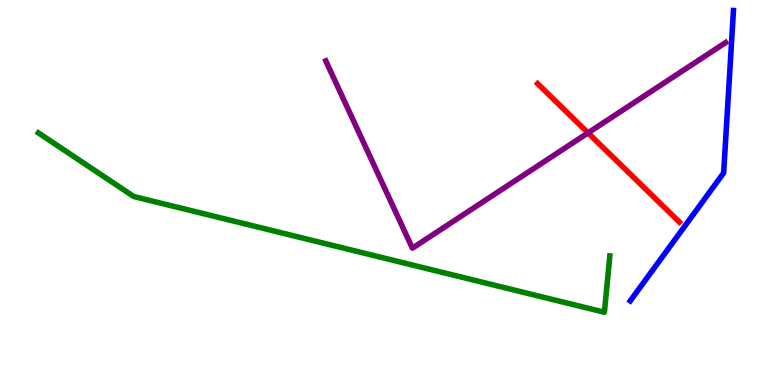[{'lines': ['blue', 'red'], 'intersections': []}, {'lines': ['green', 'red'], 'intersections': []}, {'lines': ['purple', 'red'], 'intersections': [{'x': 7.59, 'y': 6.55}]}, {'lines': ['blue', 'green'], 'intersections': []}, {'lines': ['blue', 'purple'], 'intersections': []}, {'lines': ['green', 'purple'], 'intersections': []}]